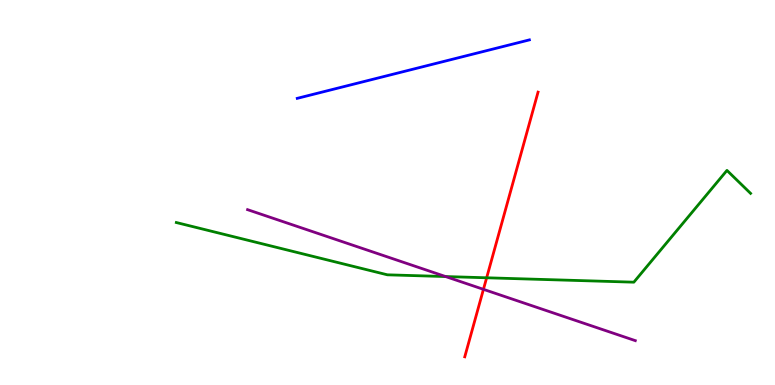[{'lines': ['blue', 'red'], 'intersections': []}, {'lines': ['green', 'red'], 'intersections': [{'x': 6.28, 'y': 2.78}]}, {'lines': ['purple', 'red'], 'intersections': [{'x': 6.24, 'y': 2.48}]}, {'lines': ['blue', 'green'], 'intersections': []}, {'lines': ['blue', 'purple'], 'intersections': []}, {'lines': ['green', 'purple'], 'intersections': [{'x': 5.75, 'y': 2.82}]}]